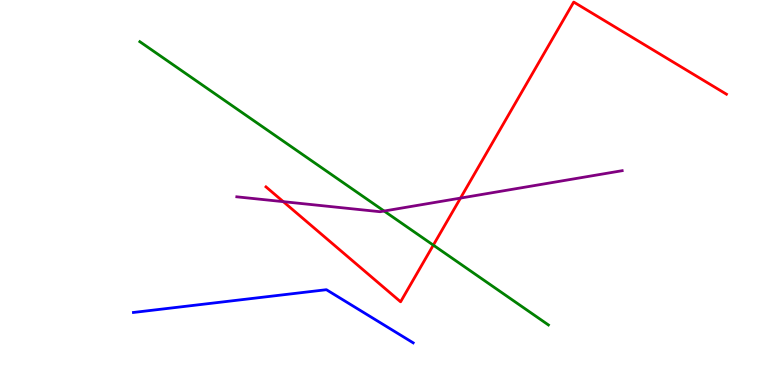[{'lines': ['blue', 'red'], 'intersections': []}, {'lines': ['green', 'red'], 'intersections': [{'x': 5.59, 'y': 3.63}]}, {'lines': ['purple', 'red'], 'intersections': [{'x': 3.66, 'y': 4.76}, {'x': 5.94, 'y': 4.85}]}, {'lines': ['blue', 'green'], 'intersections': []}, {'lines': ['blue', 'purple'], 'intersections': []}, {'lines': ['green', 'purple'], 'intersections': [{'x': 4.96, 'y': 4.52}]}]